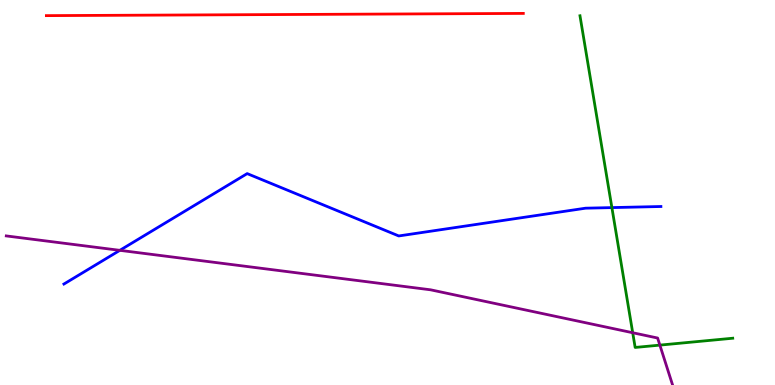[{'lines': ['blue', 'red'], 'intersections': []}, {'lines': ['green', 'red'], 'intersections': []}, {'lines': ['purple', 'red'], 'intersections': []}, {'lines': ['blue', 'green'], 'intersections': [{'x': 7.9, 'y': 4.61}]}, {'lines': ['blue', 'purple'], 'intersections': [{'x': 1.55, 'y': 3.5}]}, {'lines': ['green', 'purple'], 'intersections': [{'x': 8.16, 'y': 1.36}, {'x': 8.51, 'y': 1.04}]}]